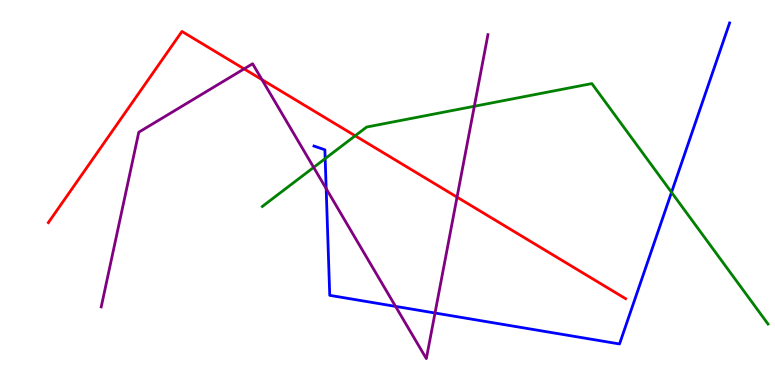[{'lines': ['blue', 'red'], 'intersections': []}, {'lines': ['green', 'red'], 'intersections': [{'x': 4.58, 'y': 6.47}]}, {'lines': ['purple', 'red'], 'intersections': [{'x': 3.15, 'y': 8.21}, {'x': 3.38, 'y': 7.93}, {'x': 5.9, 'y': 4.88}]}, {'lines': ['blue', 'green'], 'intersections': [{'x': 4.2, 'y': 5.88}, {'x': 8.66, 'y': 5.0}]}, {'lines': ['blue', 'purple'], 'intersections': [{'x': 4.21, 'y': 5.1}, {'x': 5.1, 'y': 2.04}, {'x': 5.61, 'y': 1.87}]}, {'lines': ['green', 'purple'], 'intersections': [{'x': 4.05, 'y': 5.65}, {'x': 6.12, 'y': 7.24}]}]